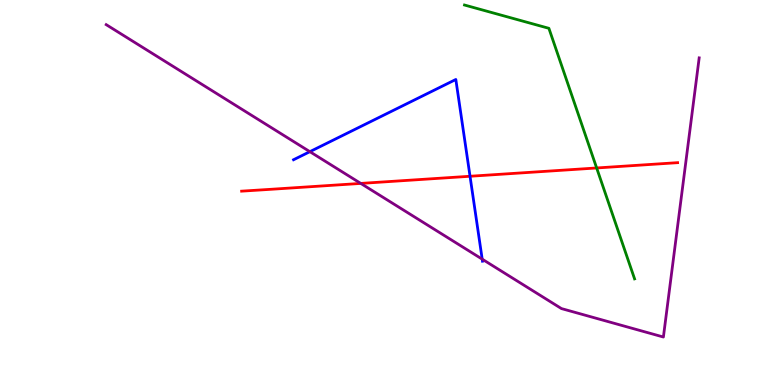[{'lines': ['blue', 'red'], 'intersections': [{'x': 6.06, 'y': 5.42}]}, {'lines': ['green', 'red'], 'intersections': [{'x': 7.7, 'y': 5.64}]}, {'lines': ['purple', 'red'], 'intersections': [{'x': 4.65, 'y': 5.24}]}, {'lines': ['blue', 'green'], 'intersections': []}, {'lines': ['blue', 'purple'], 'intersections': [{'x': 4.0, 'y': 6.06}, {'x': 6.22, 'y': 3.27}]}, {'lines': ['green', 'purple'], 'intersections': []}]